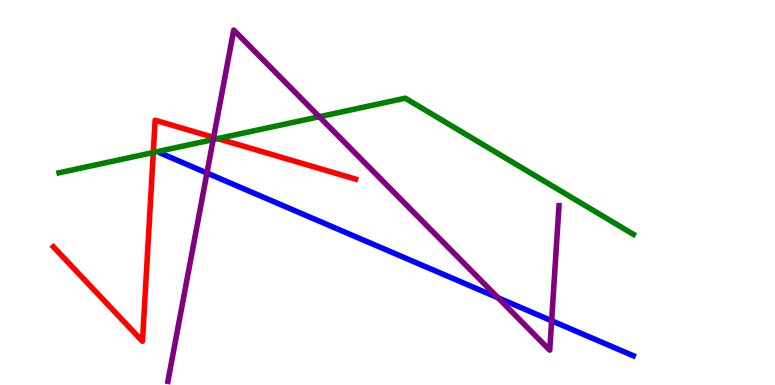[{'lines': ['blue', 'red'], 'intersections': []}, {'lines': ['green', 'red'], 'intersections': [{'x': 1.98, 'y': 6.04}, {'x': 2.81, 'y': 6.4}]}, {'lines': ['purple', 'red'], 'intersections': [{'x': 2.76, 'y': 6.43}]}, {'lines': ['blue', 'green'], 'intersections': []}, {'lines': ['blue', 'purple'], 'intersections': [{'x': 2.67, 'y': 5.51}, {'x': 6.43, 'y': 2.27}, {'x': 7.12, 'y': 1.67}]}, {'lines': ['green', 'purple'], 'intersections': [{'x': 2.75, 'y': 6.37}, {'x': 4.12, 'y': 6.97}]}]